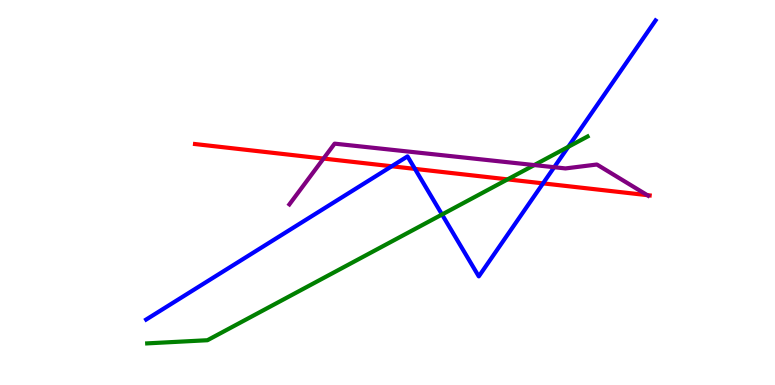[{'lines': ['blue', 'red'], 'intersections': [{'x': 5.05, 'y': 5.68}, {'x': 5.35, 'y': 5.61}, {'x': 7.01, 'y': 5.24}]}, {'lines': ['green', 'red'], 'intersections': [{'x': 6.55, 'y': 5.34}]}, {'lines': ['purple', 'red'], 'intersections': [{'x': 4.17, 'y': 5.88}, {'x': 8.35, 'y': 4.93}]}, {'lines': ['blue', 'green'], 'intersections': [{'x': 5.7, 'y': 4.43}, {'x': 7.33, 'y': 6.19}]}, {'lines': ['blue', 'purple'], 'intersections': [{'x': 7.15, 'y': 5.66}]}, {'lines': ['green', 'purple'], 'intersections': [{'x': 6.89, 'y': 5.71}]}]